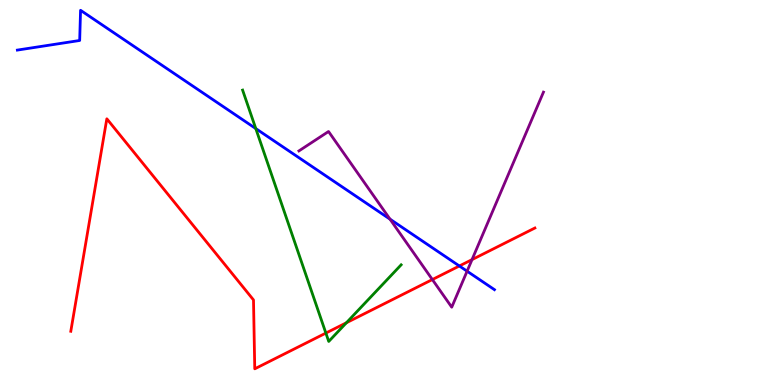[{'lines': ['blue', 'red'], 'intersections': [{'x': 5.93, 'y': 3.09}]}, {'lines': ['green', 'red'], 'intersections': [{'x': 4.2, 'y': 1.35}, {'x': 4.47, 'y': 1.62}]}, {'lines': ['purple', 'red'], 'intersections': [{'x': 5.58, 'y': 2.74}, {'x': 6.09, 'y': 3.26}]}, {'lines': ['blue', 'green'], 'intersections': [{'x': 3.3, 'y': 6.66}]}, {'lines': ['blue', 'purple'], 'intersections': [{'x': 5.03, 'y': 4.31}, {'x': 6.03, 'y': 2.96}]}, {'lines': ['green', 'purple'], 'intersections': []}]